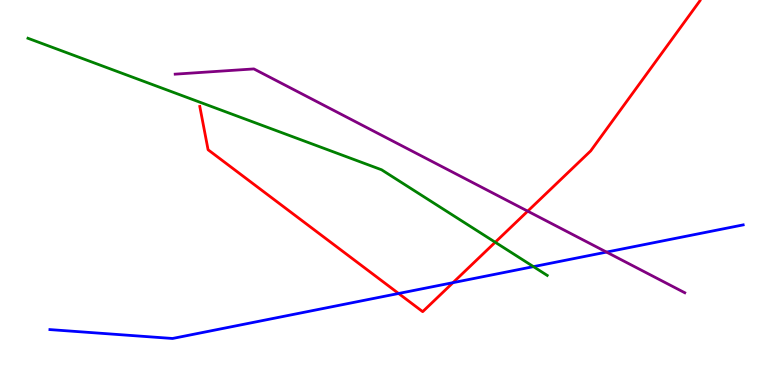[{'lines': ['blue', 'red'], 'intersections': [{'x': 5.14, 'y': 2.38}, {'x': 5.85, 'y': 2.66}]}, {'lines': ['green', 'red'], 'intersections': [{'x': 6.39, 'y': 3.71}]}, {'lines': ['purple', 'red'], 'intersections': [{'x': 6.81, 'y': 4.52}]}, {'lines': ['blue', 'green'], 'intersections': [{'x': 6.88, 'y': 3.07}]}, {'lines': ['blue', 'purple'], 'intersections': [{'x': 7.83, 'y': 3.45}]}, {'lines': ['green', 'purple'], 'intersections': []}]